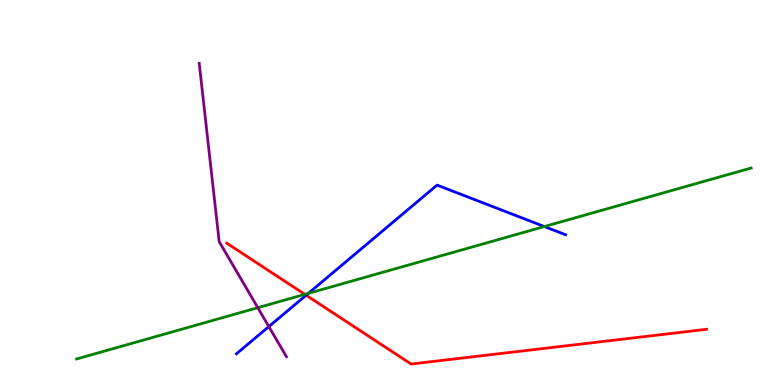[{'lines': ['blue', 'red'], 'intersections': [{'x': 3.95, 'y': 2.33}]}, {'lines': ['green', 'red'], 'intersections': [{'x': 3.93, 'y': 2.35}]}, {'lines': ['purple', 'red'], 'intersections': []}, {'lines': ['blue', 'green'], 'intersections': [{'x': 3.98, 'y': 2.38}, {'x': 7.02, 'y': 4.12}]}, {'lines': ['blue', 'purple'], 'intersections': [{'x': 3.47, 'y': 1.52}]}, {'lines': ['green', 'purple'], 'intersections': [{'x': 3.33, 'y': 2.01}]}]